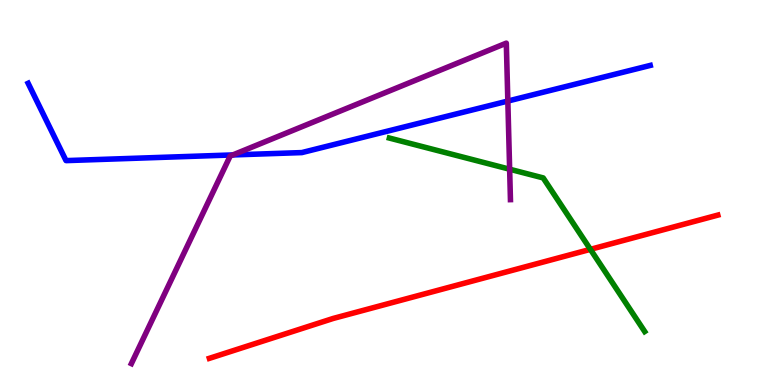[{'lines': ['blue', 'red'], 'intersections': []}, {'lines': ['green', 'red'], 'intersections': [{'x': 7.62, 'y': 3.52}]}, {'lines': ['purple', 'red'], 'intersections': []}, {'lines': ['blue', 'green'], 'intersections': []}, {'lines': ['blue', 'purple'], 'intersections': [{'x': 3.0, 'y': 5.98}, {'x': 6.55, 'y': 7.38}]}, {'lines': ['green', 'purple'], 'intersections': [{'x': 6.58, 'y': 5.6}]}]